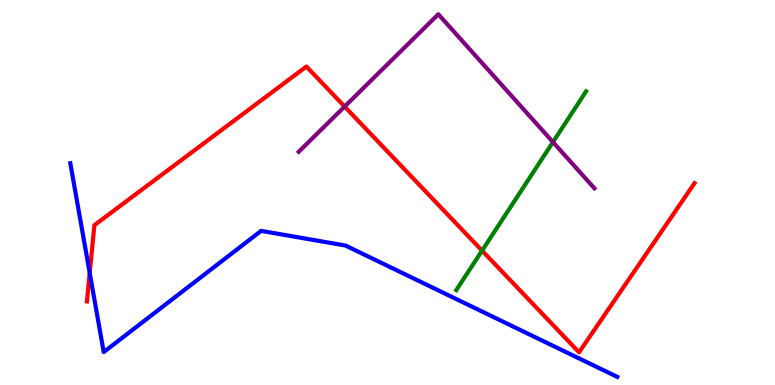[{'lines': ['blue', 'red'], 'intersections': [{'x': 1.16, 'y': 2.91}]}, {'lines': ['green', 'red'], 'intersections': [{'x': 6.22, 'y': 3.49}]}, {'lines': ['purple', 'red'], 'intersections': [{'x': 4.45, 'y': 7.23}]}, {'lines': ['blue', 'green'], 'intersections': []}, {'lines': ['blue', 'purple'], 'intersections': []}, {'lines': ['green', 'purple'], 'intersections': [{'x': 7.14, 'y': 6.31}]}]